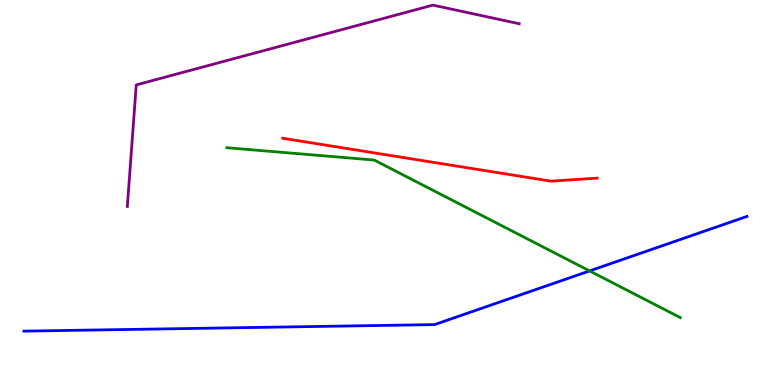[{'lines': ['blue', 'red'], 'intersections': []}, {'lines': ['green', 'red'], 'intersections': []}, {'lines': ['purple', 'red'], 'intersections': []}, {'lines': ['blue', 'green'], 'intersections': [{'x': 7.61, 'y': 2.96}]}, {'lines': ['blue', 'purple'], 'intersections': []}, {'lines': ['green', 'purple'], 'intersections': []}]